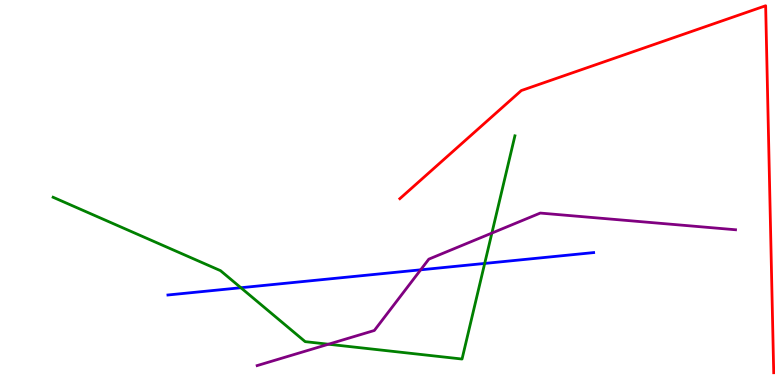[{'lines': ['blue', 'red'], 'intersections': []}, {'lines': ['green', 'red'], 'intersections': []}, {'lines': ['purple', 'red'], 'intersections': []}, {'lines': ['blue', 'green'], 'intersections': [{'x': 3.11, 'y': 2.53}, {'x': 6.25, 'y': 3.16}]}, {'lines': ['blue', 'purple'], 'intersections': [{'x': 5.43, 'y': 2.99}]}, {'lines': ['green', 'purple'], 'intersections': [{'x': 4.24, 'y': 1.06}, {'x': 6.35, 'y': 3.95}]}]